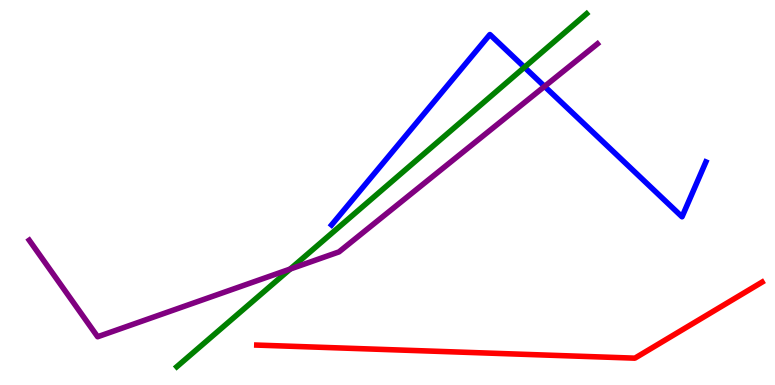[{'lines': ['blue', 'red'], 'intersections': []}, {'lines': ['green', 'red'], 'intersections': []}, {'lines': ['purple', 'red'], 'intersections': []}, {'lines': ['blue', 'green'], 'intersections': [{'x': 6.77, 'y': 8.25}]}, {'lines': ['blue', 'purple'], 'intersections': [{'x': 7.03, 'y': 7.76}]}, {'lines': ['green', 'purple'], 'intersections': [{'x': 3.74, 'y': 3.01}]}]